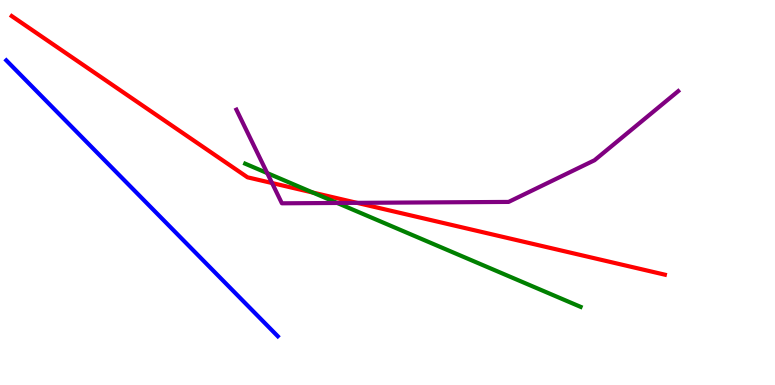[{'lines': ['blue', 'red'], 'intersections': []}, {'lines': ['green', 'red'], 'intersections': [{'x': 4.04, 'y': 5.0}]}, {'lines': ['purple', 'red'], 'intersections': [{'x': 3.51, 'y': 5.25}, {'x': 4.61, 'y': 4.73}]}, {'lines': ['blue', 'green'], 'intersections': []}, {'lines': ['blue', 'purple'], 'intersections': []}, {'lines': ['green', 'purple'], 'intersections': [{'x': 3.45, 'y': 5.5}, {'x': 4.35, 'y': 4.73}]}]